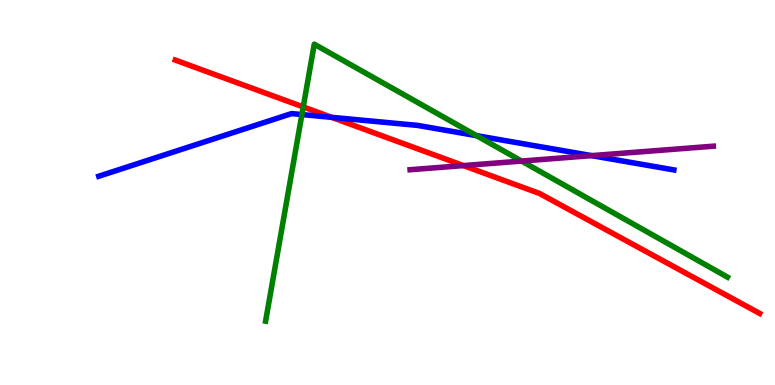[{'lines': ['blue', 'red'], 'intersections': [{'x': 4.28, 'y': 6.95}]}, {'lines': ['green', 'red'], 'intersections': [{'x': 3.91, 'y': 7.22}]}, {'lines': ['purple', 'red'], 'intersections': [{'x': 5.98, 'y': 5.7}]}, {'lines': ['blue', 'green'], 'intersections': [{'x': 3.9, 'y': 7.02}, {'x': 6.15, 'y': 6.48}]}, {'lines': ['blue', 'purple'], 'intersections': [{'x': 7.63, 'y': 5.96}]}, {'lines': ['green', 'purple'], 'intersections': [{'x': 6.73, 'y': 5.82}]}]